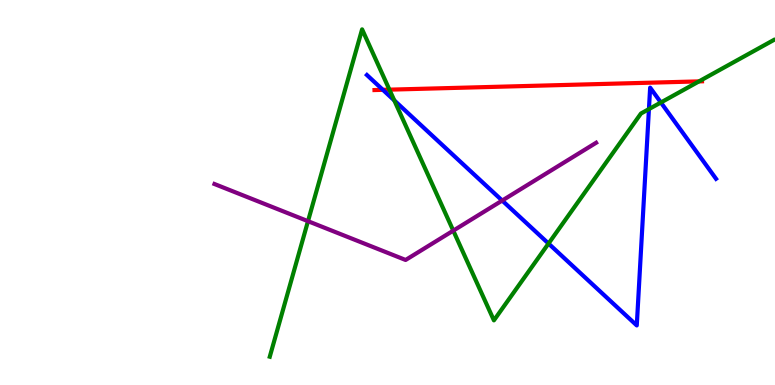[{'lines': ['blue', 'red'], 'intersections': [{'x': 4.94, 'y': 7.67}]}, {'lines': ['green', 'red'], 'intersections': [{'x': 5.02, 'y': 7.67}, {'x': 9.02, 'y': 7.89}]}, {'lines': ['purple', 'red'], 'intersections': []}, {'lines': ['blue', 'green'], 'intersections': [{'x': 5.09, 'y': 7.39}, {'x': 7.08, 'y': 3.67}, {'x': 8.37, 'y': 7.17}, {'x': 8.53, 'y': 7.34}]}, {'lines': ['blue', 'purple'], 'intersections': [{'x': 6.48, 'y': 4.79}]}, {'lines': ['green', 'purple'], 'intersections': [{'x': 3.97, 'y': 4.26}, {'x': 5.85, 'y': 4.01}]}]